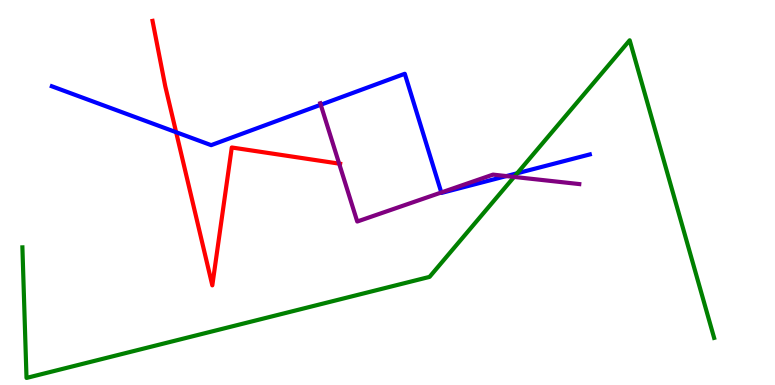[{'lines': ['blue', 'red'], 'intersections': [{'x': 2.27, 'y': 6.57}]}, {'lines': ['green', 'red'], 'intersections': []}, {'lines': ['purple', 'red'], 'intersections': [{'x': 4.38, 'y': 5.75}]}, {'lines': ['blue', 'green'], 'intersections': [{'x': 6.67, 'y': 5.5}]}, {'lines': ['blue', 'purple'], 'intersections': [{'x': 4.14, 'y': 7.28}, {'x': 5.69, 'y': 5.0}, {'x': 6.53, 'y': 5.43}]}, {'lines': ['green', 'purple'], 'intersections': [{'x': 6.63, 'y': 5.4}]}]